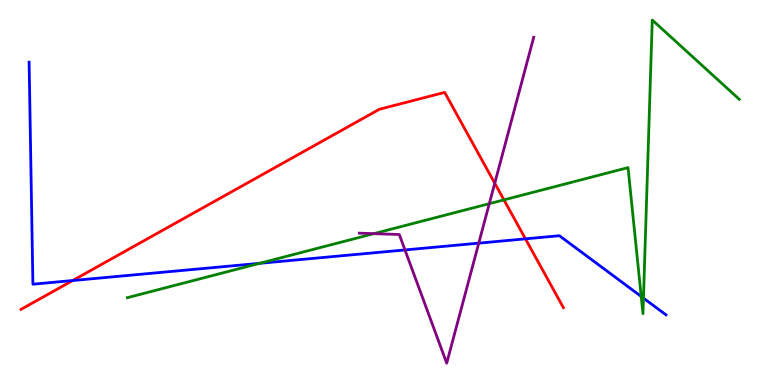[{'lines': ['blue', 'red'], 'intersections': [{'x': 0.938, 'y': 2.71}, {'x': 6.78, 'y': 3.8}]}, {'lines': ['green', 'red'], 'intersections': [{'x': 6.5, 'y': 4.81}]}, {'lines': ['purple', 'red'], 'intersections': [{'x': 6.38, 'y': 5.24}]}, {'lines': ['blue', 'green'], 'intersections': [{'x': 3.35, 'y': 3.16}, {'x': 8.27, 'y': 2.3}, {'x': 8.3, 'y': 2.26}]}, {'lines': ['blue', 'purple'], 'intersections': [{'x': 5.23, 'y': 3.51}, {'x': 6.18, 'y': 3.68}]}, {'lines': ['green', 'purple'], 'intersections': [{'x': 4.82, 'y': 3.93}, {'x': 6.31, 'y': 4.71}]}]